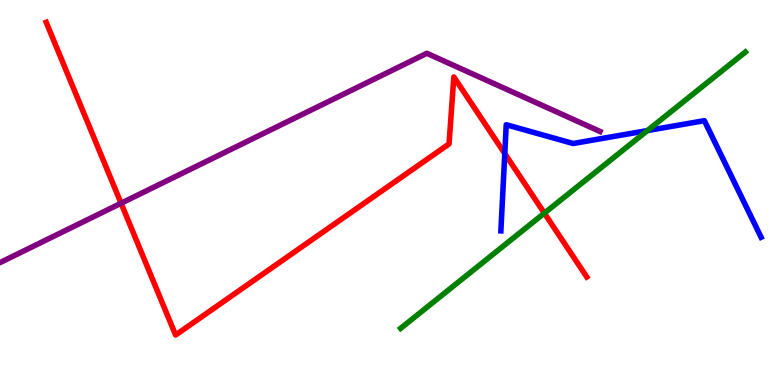[{'lines': ['blue', 'red'], 'intersections': [{'x': 6.51, 'y': 6.01}]}, {'lines': ['green', 'red'], 'intersections': [{'x': 7.02, 'y': 4.46}]}, {'lines': ['purple', 'red'], 'intersections': [{'x': 1.56, 'y': 4.72}]}, {'lines': ['blue', 'green'], 'intersections': [{'x': 8.35, 'y': 6.61}]}, {'lines': ['blue', 'purple'], 'intersections': []}, {'lines': ['green', 'purple'], 'intersections': []}]